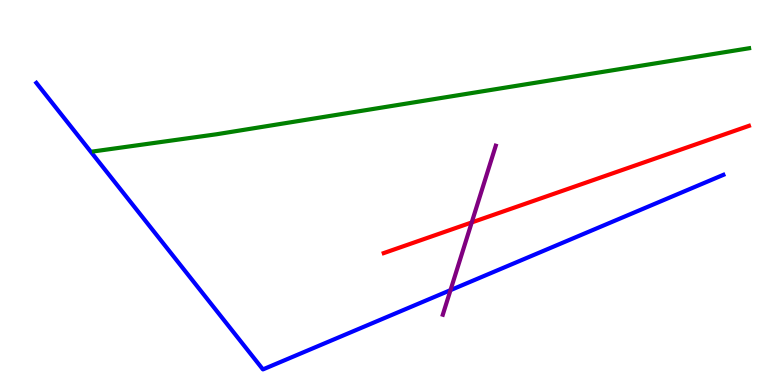[{'lines': ['blue', 'red'], 'intersections': []}, {'lines': ['green', 'red'], 'intersections': []}, {'lines': ['purple', 'red'], 'intersections': [{'x': 6.09, 'y': 4.22}]}, {'lines': ['blue', 'green'], 'intersections': []}, {'lines': ['blue', 'purple'], 'intersections': [{'x': 5.81, 'y': 2.46}]}, {'lines': ['green', 'purple'], 'intersections': []}]